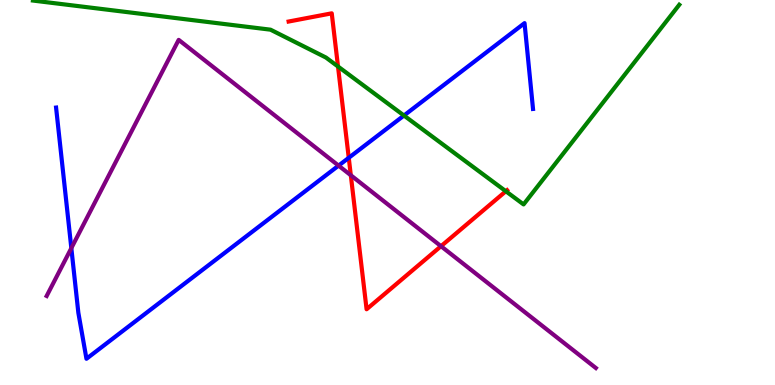[{'lines': ['blue', 'red'], 'intersections': [{'x': 4.5, 'y': 5.9}]}, {'lines': ['green', 'red'], 'intersections': [{'x': 4.36, 'y': 8.27}, {'x': 6.53, 'y': 5.03}]}, {'lines': ['purple', 'red'], 'intersections': [{'x': 4.53, 'y': 5.45}, {'x': 5.69, 'y': 3.61}]}, {'lines': ['blue', 'green'], 'intersections': [{'x': 5.21, 'y': 7.0}]}, {'lines': ['blue', 'purple'], 'intersections': [{'x': 0.92, 'y': 3.56}, {'x': 4.37, 'y': 5.7}]}, {'lines': ['green', 'purple'], 'intersections': []}]